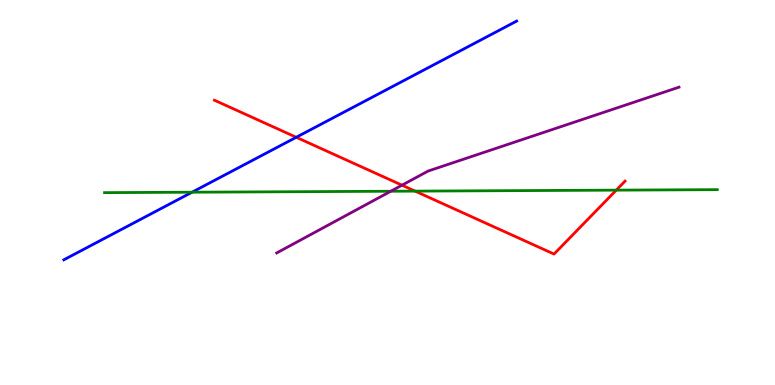[{'lines': ['blue', 'red'], 'intersections': [{'x': 3.82, 'y': 6.43}]}, {'lines': ['green', 'red'], 'intersections': [{'x': 5.36, 'y': 5.04}, {'x': 7.95, 'y': 5.06}]}, {'lines': ['purple', 'red'], 'intersections': [{'x': 5.19, 'y': 5.19}]}, {'lines': ['blue', 'green'], 'intersections': [{'x': 2.48, 'y': 5.01}]}, {'lines': ['blue', 'purple'], 'intersections': []}, {'lines': ['green', 'purple'], 'intersections': [{'x': 5.04, 'y': 5.03}]}]